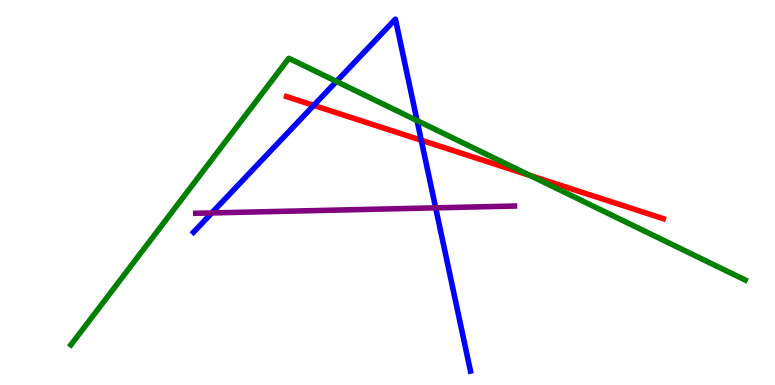[{'lines': ['blue', 'red'], 'intersections': [{'x': 4.05, 'y': 7.26}, {'x': 5.44, 'y': 6.36}]}, {'lines': ['green', 'red'], 'intersections': [{'x': 6.84, 'y': 5.44}]}, {'lines': ['purple', 'red'], 'intersections': []}, {'lines': ['blue', 'green'], 'intersections': [{'x': 4.34, 'y': 7.89}, {'x': 5.38, 'y': 6.87}]}, {'lines': ['blue', 'purple'], 'intersections': [{'x': 2.73, 'y': 4.47}, {'x': 5.62, 'y': 4.6}]}, {'lines': ['green', 'purple'], 'intersections': []}]